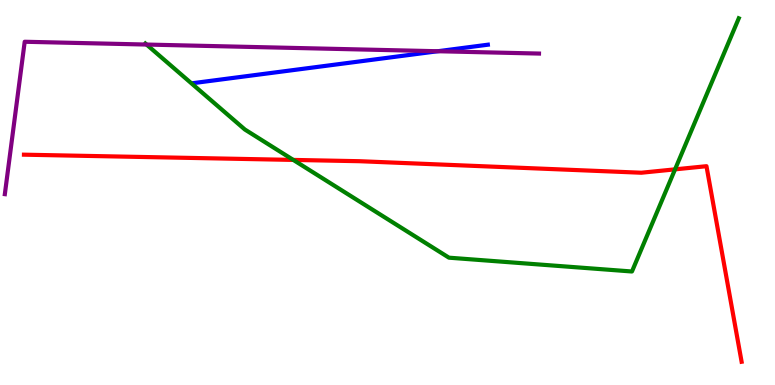[{'lines': ['blue', 'red'], 'intersections': []}, {'lines': ['green', 'red'], 'intersections': [{'x': 3.78, 'y': 5.85}, {'x': 8.71, 'y': 5.6}]}, {'lines': ['purple', 'red'], 'intersections': []}, {'lines': ['blue', 'green'], 'intersections': []}, {'lines': ['blue', 'purple'], 'intersections': [{'x': 5.65, 'y': 8.67}]}, {'lines': ['green', 'purple'], 'intersections': [{'x': 1.89, 'y': 8.84}]}]